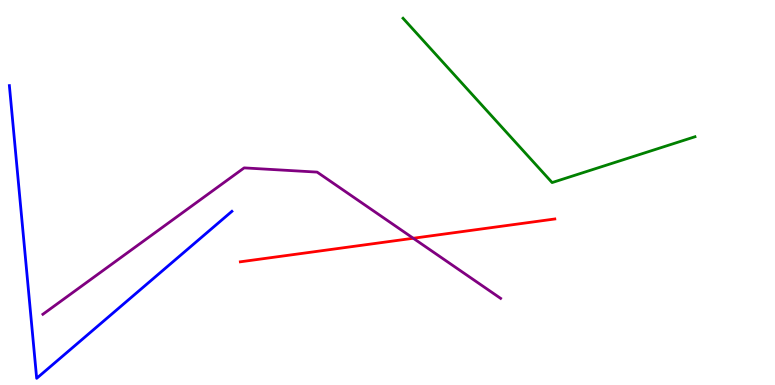[{'lines': ['blue', 'red'], 'intersections': []}, {'lines': ['green', 'red'], 'intersections': []}, {'lines': ['purple', 'red'], 'intersections': [{'x': 5.33, 'y': 3.81}]}, {'lines': ['blue', 'green'], 'intersections': []}, {'lines': ['blue', 'purple'], 'intersections': []}, {'lines': ['green', 'purple'], 'intersections': []}]